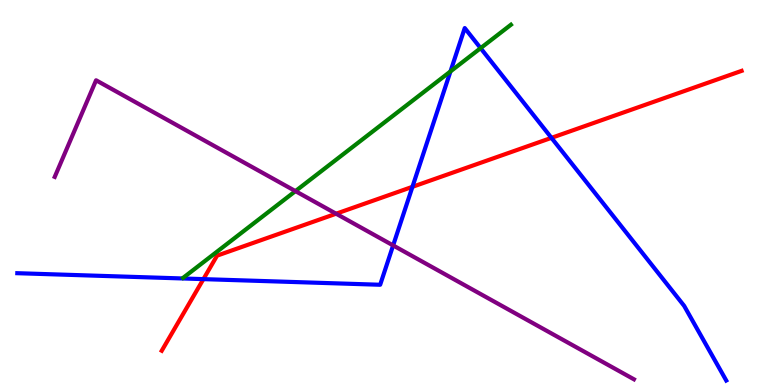[{'lines': ['blue', 'red'], 'intersections': [{'x': 2.62, 'y': 2.75}, {'x': 5.32, 'y': 5.15}, {'x': 7.12, 'y': 6.42}]}, {'lines': ['green', 'red'], 'intersections': []}, {'lines': ['purple', 'red'], 'intersections': [{'x': 4.34, 'y': 4.45}]}, {'lines': ['blue', 'green'], 'intersections': [{'x': 5.81, 'y': 8.14}, {'x': 6.2, 'y': 8.75}]}, {'lines': ['blue', 'purple'], 'intersections': [{'x': 5.07, 'y': 3.63}]}, {'lines': ['green', 'purple'], 'intersections': [{'x': 3.81, 'y': 5.04}]}]